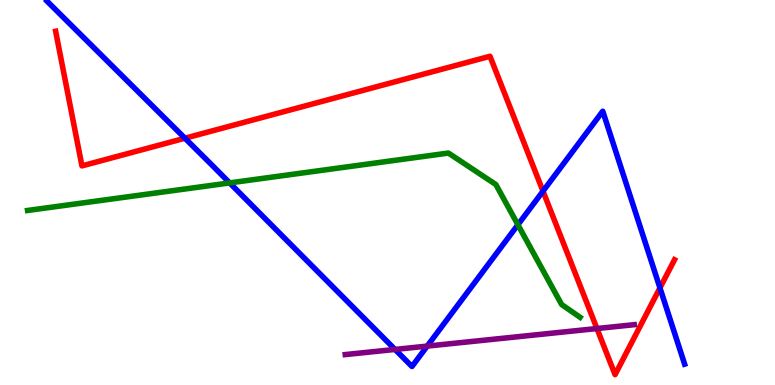[{'lines': ['blue', 'red'], 'intersections': [{'x': 2.39, 'y': 6.41}, {'x': 7.01, 'y': 5.03}, {'x': 8.52, 'y': 2.52}]}, {'lines': ['green', 'red'], 'intersections': []}, {'lines': ['purple', 'red'], 'intersections': [{'x': 7.7, 'y': 1.47}]}, {'lines': ['blue', 'green'], 'intersections': [{'x': 2.96, 'y': 5.25}, {'x': 6.68, 'y': 4.16}]}, {'lines': ['blue', 'purple'], 'intersections': [{'x': 5.1, 'y': 0.924}, {'x': 5.51, 'y': 1.01}]}, {'lines': ['green', 'purple'], 'intersections': []}]